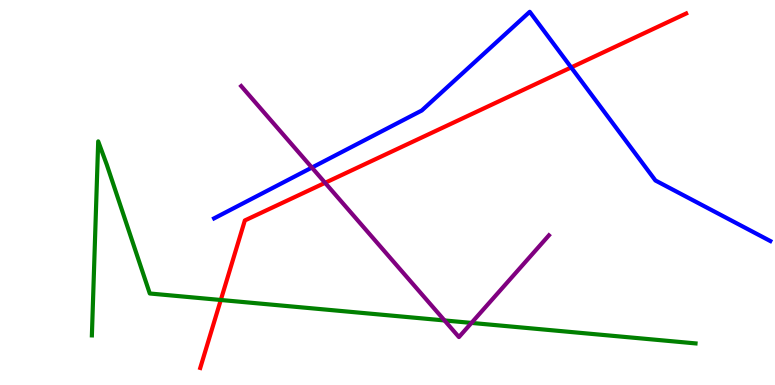[{'lines': ['blue', 'red'], 'intersections': [{'x': 7.37, 'y': 8.25}]}, {'lines': ['green', 'red'], 'intersections': [{'x': 2.85, 'y': 2.21}]}, {'lines': ['purple', 'red'], 'intersections': [{'x': 4.19, 'y': 5.25}]}, {'lines': ['blue', 'green'], 'intersections': []}, {'lines': ['blue', 'purple'], 'intersections': [{'x': 4.02, 'y': 5.65}]}, {'lines': ['green', 'purple'], 'intersections': [{'x': 5.74, 'y': 1.68}, {'x': 6.08, 'y': 1.61}]}]